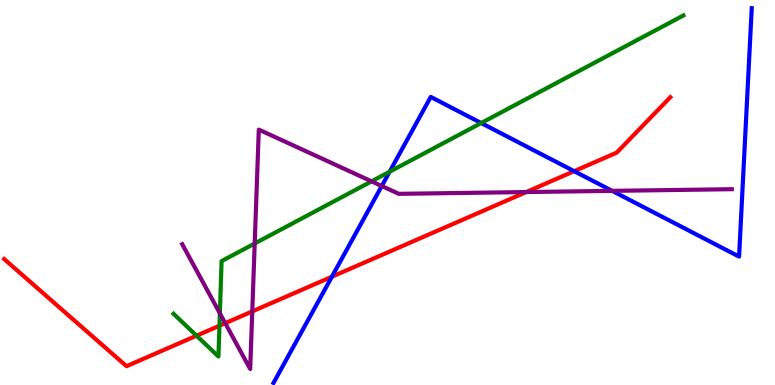[{'lines': ['blue', 'red'], 'intersections': [{'x': 4.28, 'y': 2.81}, {'x': 7.41, 'y': 5.55}]}, {'lines': ['green', 'red'], 'intersections': [{'x': 2.54, 'y': 1.28}, {'x': 2.83, 'y': 1.54}]}, {'lines': ['purple', 'red'], 'intersections': [{'x': 2.91, 'y': 1.61}, {'x': 3.26, 'y': 1.91}, {'x': 6.79, 'y': 5.01}]}, {'lines': ['blue', 'green'], 'intersections': [{'x': 5.03, 'y': 5.54}, {'x': 6.21, 'y': 6.8}]}, {'lines': ['blue', 'purple'], 'intersections': [{'x': 4.93, 'y': 5.17}, {'x': 7.9, 'y': 5.04}]}, {'lines': ['green', 'purple'], 'intersections': [{'x': 2.84, 'y': 1.86}, {'x': 3.29, 'y': 3.68}, {'x': 4.79, 'y': 5.29}]}]